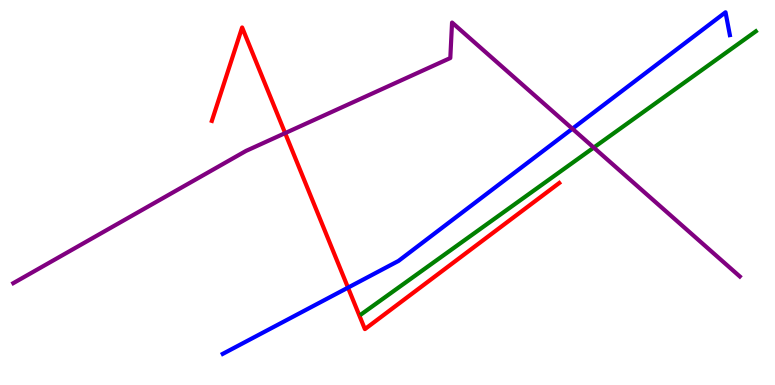[{'lines': ['blue', 'red'], 'intersections': [{'x': 4.49, 'y': 2.53}]}, {'lines': ['green', 'red'], 'intersections': []}, {'lines': ['purple', 'red'], 'intersections': [{'x': 3.68, 'y': 6.54}]}, {'lines': ['blue', 'green'], 'intersections': []}, {'lines': ['blue', 'purple'], 'intersections': [{'x': 7.39, 'y': 6.66}]}, {'lines': ['green', 'purple'], 'intersections': [{'x': 7.66, 'y': 6.17}]}]